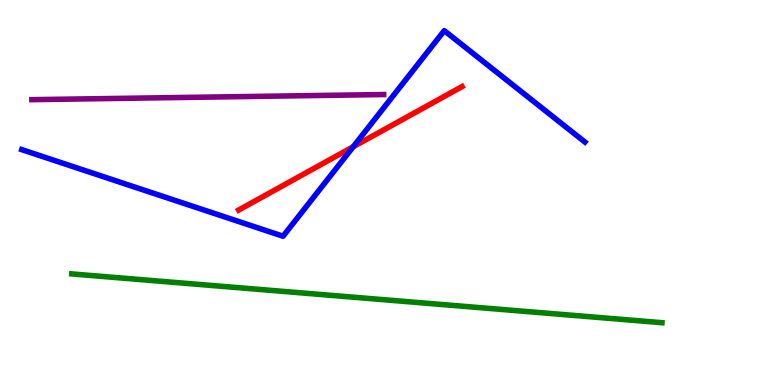[{'lines': ['blue', 'red'], 'intersections': [{'x': 4.56, 'y': 6.19}]}, {'lines': ['green', 'red'], 'intersections': []}, {'lines': ['purple', 'red'], 'intersections': []}, {'lines': ['blue', 'green'], 'intersections': []}, {'lines': ['blue', 'purple'], 'intersections': []}, {'lines': ['green', 'purple'], 'intersections': []}]